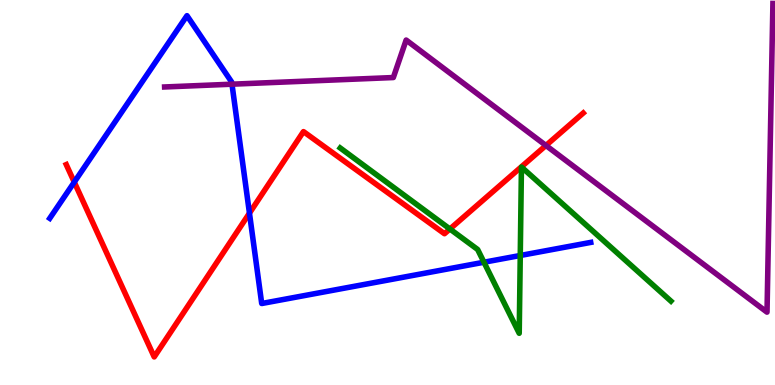[{'lines': ['blue', 'red'], 'intersections': [{'x': 0.958, 'y': 5.27}, {'x': 3.22, 'y': 4.46}]}, {'lines': ['green', 'red'], 'intersections': [{'x': 5.81, 'y': 4.05}]}, {'lines': ['purple', 'red'], 'intersections': [{'x': 7.04, 'y': 6.22}]}, {'lines': ['blue', 'green'], 'intersections': [{'x': 6.24, 'y': 3.19}, {'x': 6.71, 'y': 3.36}]}, {'lines': ['blue', 'purple'], 'intersections': [{'x': 2.99, 'y': 7.81}]}, {'lines': ['green', 'purple'], 'intersections': []}]